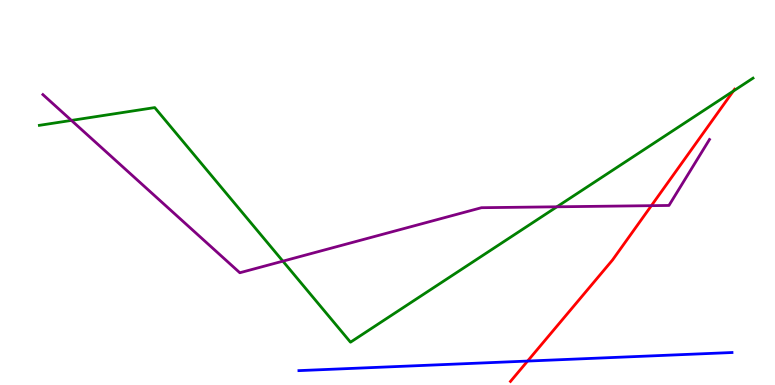[{'lines': ['blue', 'red'], 'intersections': [{'x': 6.81, 'y': 0.622}]}, {'lines': ['green', 'red'], 'intersections': [{'x': 9.46, 'y': 7.63}]}, {'lines': ['purple', 'red'], 'intersections': [{'x': 8.4, 'y': 4.66}]}, {'lines': ['blue', 'green'], 'intersections': []}, {'lines': ['blue', 'purple'], 'intersections': []}, {'lines': ['green', 'purple'], 'intersections': [{'x': 0.922, 'y': 6.87}, {'x': 3.65, 'y': 3.22}, {'x': 7.19, 'y': 4.63}]}]